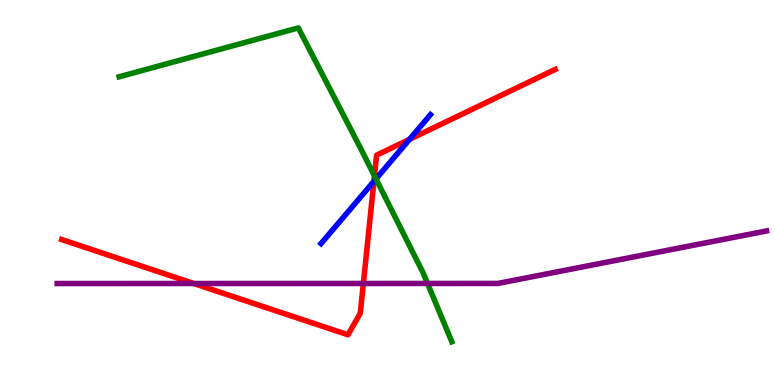[{'lines': ['blue', 'red'], 'intersections': [{'x': 4.82, 'y': 5.29}, {'x': 5.28, 'y': 6.38}]}, {'lines': ['green', 'red'], 'intersections': [{'x': 4.83, 'y': 5.43}]}, {'lines': ['purple', 'red'], 'intersections': [{'x': 2.5, 'y': 2.64}, {'x': 4.69, 'y': 2.64}]}, {'lines': ['blue', 'green'], 'intersections': [{'x': 4.85, 'y': 5.35}]}, {'lines': ['blue', 'purple'], 'intersections': []}, {'lines': ['green', 'purple'], 'intersections': [{'x': 5.52, 'y': 2.64}]}]